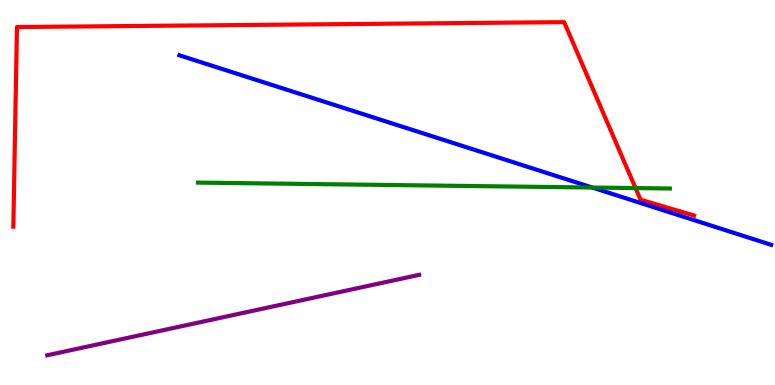[{'lines': ['blue', 'red'], 'intersections': []}, {'lines': ['green', 'red'], 'intersections': [{'x': 8.2, 'y': 5.11}]}, {'lines': ['purple', 'red'], 'intersections': []}, {'lines': ['blue', 'green'], 'intersections': [{'x': 7.64, 'y': 5.13}]}, {'lines': ['blue', 'purple'], 'intersections': []}, {'lines': ['green', 'purple'], 'intersections': []}]